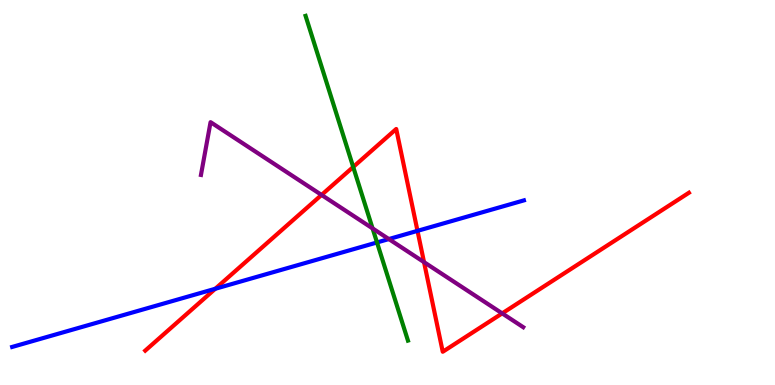[{'lines': ['blue', 'red'], 'intersections': [{'x': 2.78, 'y': 2.5}, {'x': 5.39, 'y': 4.0}]}, {'lines': ['green', 'red'], 'intersections': [{'x': 4.56, 'y': 5.66}]}, {'lines': ['purple', 'red'], 'intersections': [{'x': 4.15, 'y': 4.94}, {'x': 5.47, 'y': 3.19}, {'x': 6.48, 'y': 1.86}]}, {'lines': ['blue', 'green'], 'intersections': [{'x': 4.86, 'y': 3.7}]}, {'lines': ['blue', 'purple'], 'intersections': [{'x': 5.02, 'y': 3.79}]}, {'lines': ['green', 'purple'], 'intersections': [{'x': 4.81, 'y': 4.07}]}]